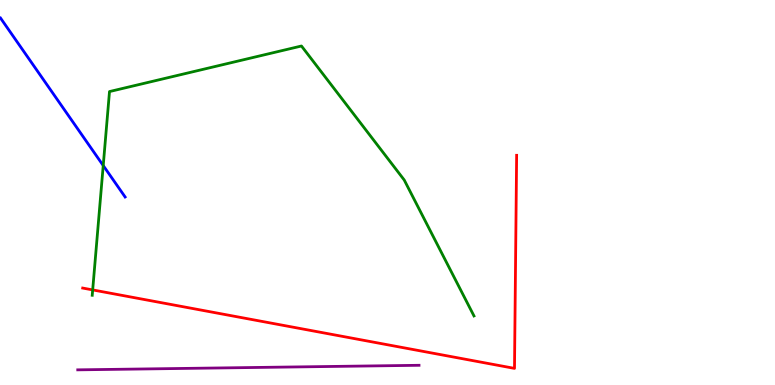[{'lines': ['blue', 'red'], 'intersections': []}, {'lines': ['green', 'red'], 'intersections': [{'x': 1.2, 'y': 2.47}]}, {'lines': ['purple', 'red'], 'intersections': []}, {'lines': ['blue', 'green'], 'intersections': [{'x': 1.33, 'y': 5.7}]}, {'lines': ['blue', 'purple'], 'intersections': []}, {'lines': ['green', 'purple'], 'intersections': []}]